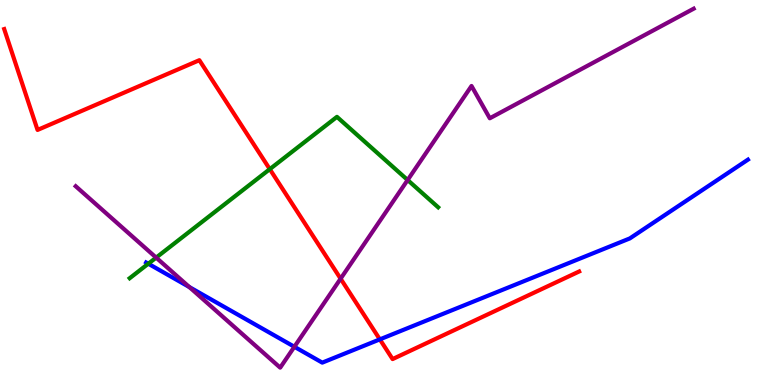[{'lines': ['blue', 'red'], 'intersections': [{'x': 4.9, 'y': 1.18}]}, {'lines': ['green', 'red'], 'intersections': [{'x': 3.48, 'y': 5.61}]}, {'lines': ['purple', 'red'], 'intersections': [{'x': 4.4, 'y': 2.76}]}, {'lines': ['blue', 'green'], 'intersections': [{'x': 1.91, 'y': 3.15}]}, {'lines': ['blue', 'purple'], 'intersections': [{'x': 2.44, 'y': 2.54}, {'x': 3.8, 'y': 0.993}]}, {'lines': ['green', 'purple'], 'intersections': [{'x': 2.01, 'y': 3.31}, {'x': 5.26, 'y': 5.32}]}]